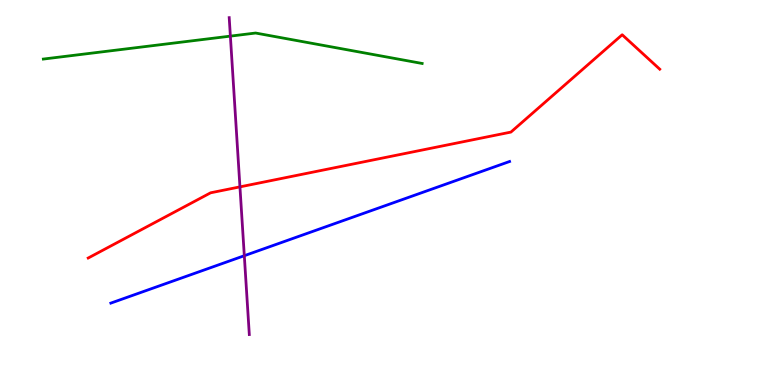[{'lines': ['blue', 'red'], 'intersections': []}, {'lines': ['green', 'red'], 'intersections': []}, {'lines': ['purple', 'red'], 'intersections': [{'x': 3.1, 'y': 5.15}]}, {'lines': ['blue', 'green'], 'intersections': []}, {'lines': ['blue', 'purple'], 'intersections': [{'x': 3.15, 'y': 3.36}]}, {'lines': ['green', 'purple'], 'intersections': [{'x': 2.97, 'y': 9.06}]}]